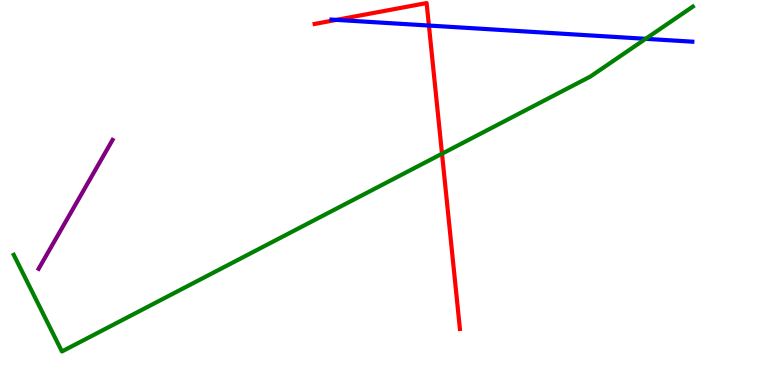[{'lines': ['blue', 'red'], 'intersections': [{'x': 4.34, 'y': 9.48}, {'x': 5.53, 'y': 9.34}]}, {'lines': ['green', 'red'], 'intersections': [{'x': 5.7, 'y': 6.01}]}, {'lines': ['purple', 'red'], 'intersections': []}, {'lines': ['blue', 'green'], 'intersections': [{'x': 8.33, 'y': 8.99}]}, {'lines': ['blue', 'purple'], 'intersections': []}, {'lines': ['green', 'purple'], 'intersections': []}]